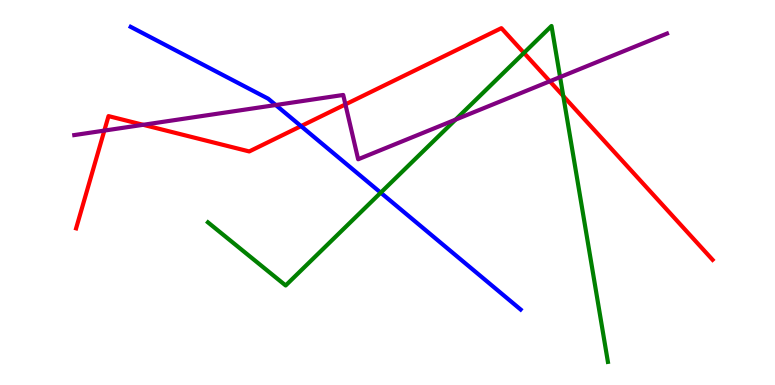[{'lines': ['blue', 'red'], 'intersections': [{'x': 3.88, 'y': 6.72}]}, {'lines': ['green', 'red'], 'intersections': [{'x': 6.76, 'y': 8.63}, {'x': 7.27, 'y': 7.51}]}, {'lines': ['purple', 'red'], 'intersections': [{'x': 1.35, 'y': 6.61}, {'x': 1.85, 'y': 6.76}, {'x': 4.46, 'y': 7.29}, {'x': 7.09, 'y': 7.89}]}, {'lines': ['blue', 'green'], 'intersections': [{'x': 4.91, 'y': 5.0}]}, {'lines': ['blue', 'purple'], 'intersections': [{'x': 3.56, 'y': 7.27}]}, {'lines': ['green', 'purple'], 'intersections': [{'x': 5.88, 'y': 6.89}, {'x': 7.23, 'y': 8.0}]}]